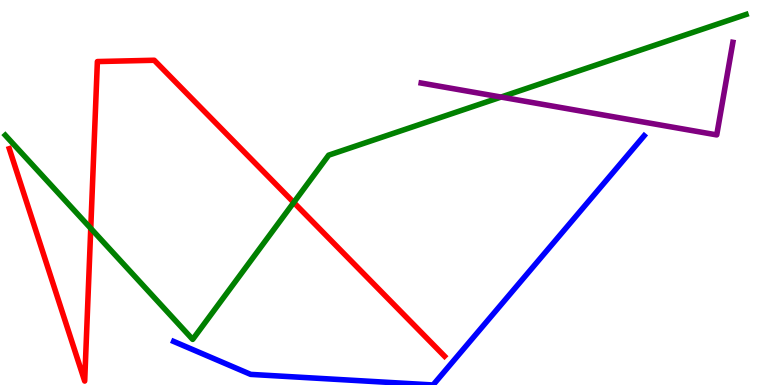[{'lines': ['blue', 'red'], 'intersections': []}, {'lines': ['green', 'red'], 'intersections': [{'x': 1.17, 'y': 4.07}, {'x': 3.79, 'y': 4.74}]}, {'lines': ['purple', 'red'], 'intersections': []}, {'lines': ['blue', 'green'], 'intersections': []}, {'lines': ['blue', 'purple'], 'intersections': []}, {'lines': ['green', 'purple'], 'intersections': [{'x': 6.47, 'y': 7.48}]}]